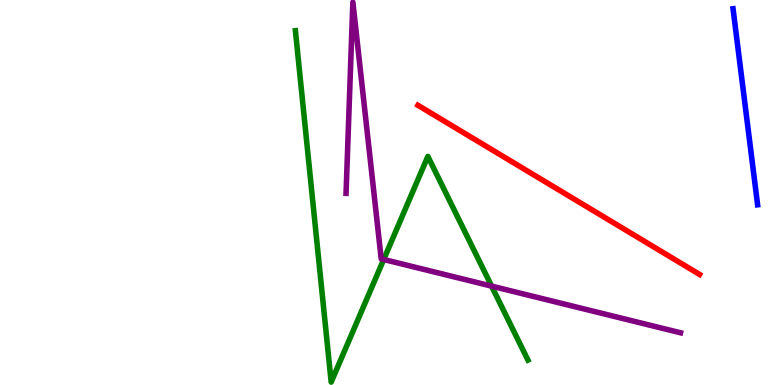[{'lines': ['blue', 'red'], 'intersections': []}, {'lines': ['green', 'red'], 'intersections': []}, {'lines': ['purple', 'red'], 'intersections': []}, {'lines': ['blue', 'green'], 'intersections': []}, {'lines': ['blue', 'purple'], 'intersections': []}, {'lines': ['green', 'purple'], 'intersections': [{'x': 4.95, 'y': 3.26}, {'x': 6.34, 'y': 2.57}]}]